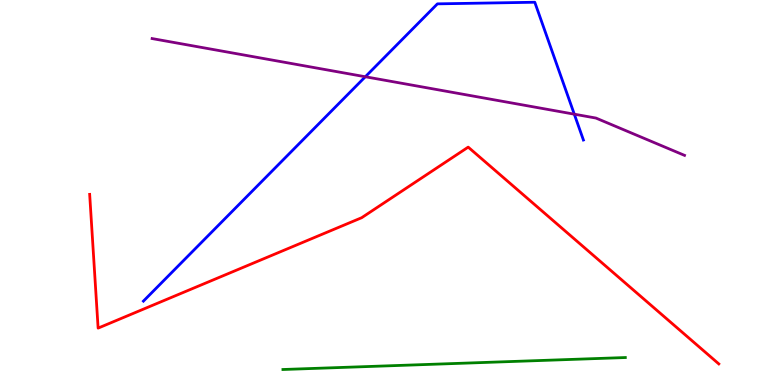[{'lines': ['blue', 'red'], 'intersections': []}, {'lines': ['green', 'red'], 'intersections': []}, {'lines': ['purple', 'red'], 'intersections': []}, {'lines': ['blue', 'green'], 'intersections': []}, {'lines': ['blue', 'purple'], 'intersections': [{'x': 4.71, 'y': 8.01}, {'x': 7.41, 'y': 7.03}]}, {'lines': ['green', 'purple'], 'intersections': []}]